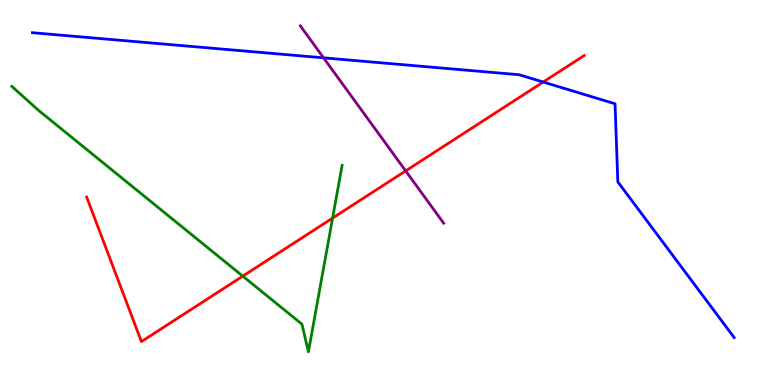[{'lines': ['blue', 'red'], 'intersections': [{'x': 7.01, 'y': 7.87}]}, {'lines': ['green', 'red'], 'intersections': [{'x': 3.13, 'y': 2.83}, {'x': 4.29, 'y': 4.34}]}, {'lines': ['purple', 'red'], 'intersections': [{'x': 5.23, 'y': 5.56}]}, {'lines': ['blue', 'green'], 'intersections': []}, {'lines': ['blue', 'purple'], 'intersections': [{'x': 4.18, 'y': 8.5}]}, {'lines': ['green', 'purple'], 'intersections': []}]